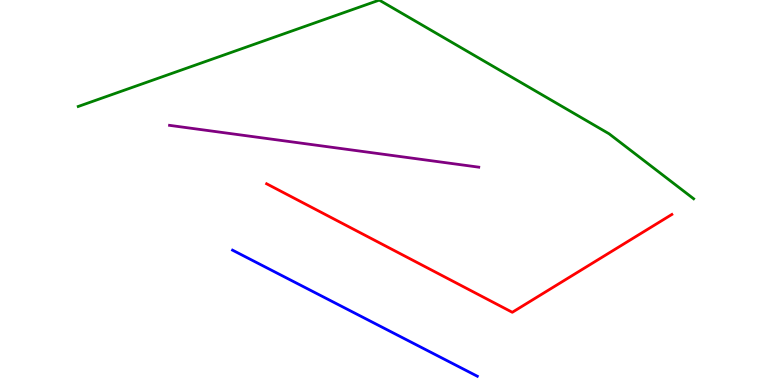[{'lines': ['blue', 'red'], 'intersections': []}, {'lines': ['green', 'red'], 'intersections': []}, {'lines': ['purple', 'red'], 'intersections': []}, {'lines': ['blue', 'green'], 'intersections': []}, {'lines': ['blue', 'purple'], 'intersections': []}, {'lines': ['green', 'purple'], 'intersections': []}]